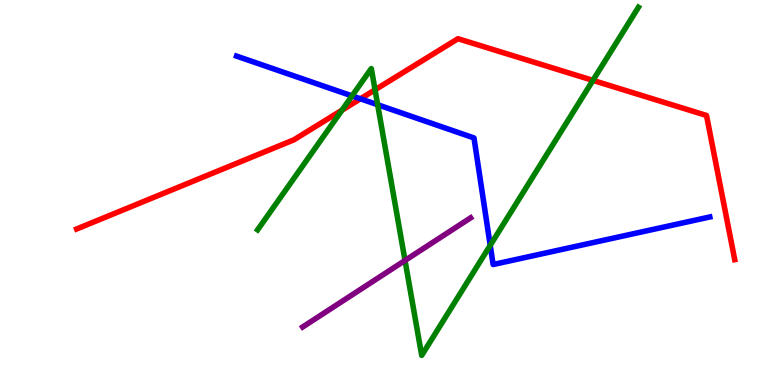[{'lines': ['blue', 'red'], 'intersections': [{'x': 4.65, 'y': 7.43}]}, {'lines': ['green', 'red'], 'intersections': [{'x': 4.41, 'y': 7.14}, {'x': 4.84, 'y': 7.67}, {'x': 7.65, 'y': 7.91}]}, {'lines': ['purple', 'red'], 'intersections': []}, {'lines': ['blue', 'green'], 'intersections': [{'x': 4.54, 'y': 7.51}, {'x': 4.87, 'y': 7.28}, {'x': 6.33, 'y': 3.63}]}, {'lines': ['blue', 'purple'], 'intersections': []}, {'lines': ['green', 'purple'], 'intersections': [{'x': 5.23, 'y': 3.23}]}]